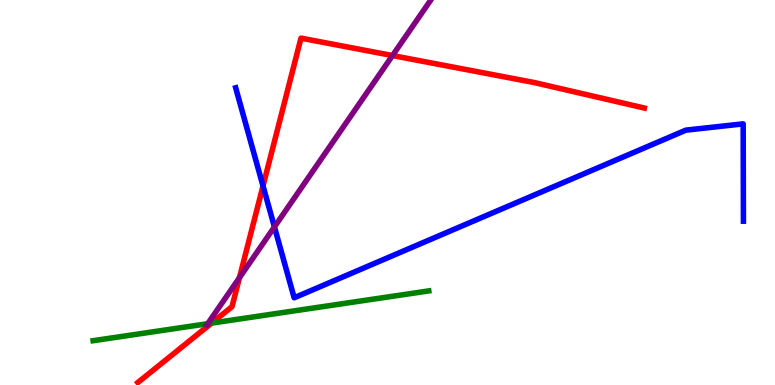[{'lines': ['blue', 'red'], 'intersections': [{'x': 3.39, 'y': 5.17}]}, {'lines': ['green', 'red'], 'intersections': [{'x': 2.73, 'y': 1.61}]}, {'lines': ['purple', 'red'], 'intersections': [{'x': 3.09, 'y': 2.79}, {'x': 5.06, 'y': 8.56}]}, {'lines': ['blue', 'green'], 'intersections': []}, {'lines': ['blue', 'purple'], 'intersections': [{'x': 3.54, 'y': 4.11}]}, {'lines': ['green', 'purple'], 'intersections': [{'x': 2.68, 'y': 1.59}]}]